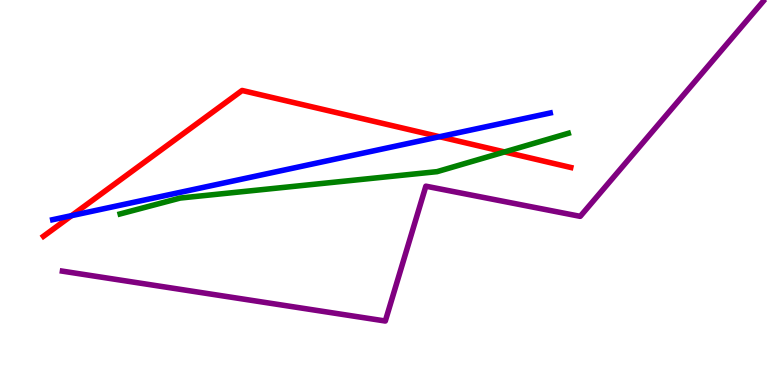[{'lines': ['blue', 'red'], 'intersections': [{'x': 0.924, 'y': 4.4}, {'x': 5.67, 'y': 6.45}]}, {'lines': ['green', 'red'], 'intersections': [{'x': 6.51, 'y': 6.05}]}, {'lines': ['purple', 'red'], 'intersections': []}, {'lines': ['blue', 'green'], 'intersections': []}, {'lines': ['blue', 'purple'], 'intersections': []}, {'lines': ['green', 'purple'], 'intersections': []}]